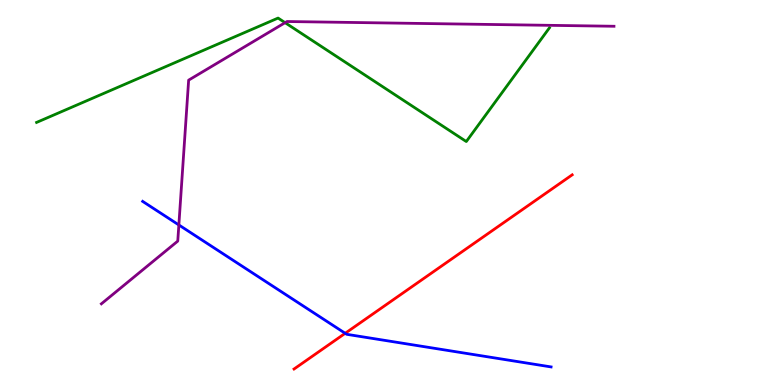[{'lines': ['blue', 'red'], 'intersections': [{'x': 4.45, 'y': 1.34}]}, {'lines': ['green', 'red'], 'intersections': []}, {'lines': ['purple', 'red'], 'intersections': []}, {'lines': ['blue', 'green'], 'intersections': []}, {'lines': ['blue', 'purple'], 'intersections': [{'x': 2.31, 'y': 4.16}]}, {'lines': ['green', 'purple'], 'intersections': [{'x': 3.68, 'y': 9.41}]}]